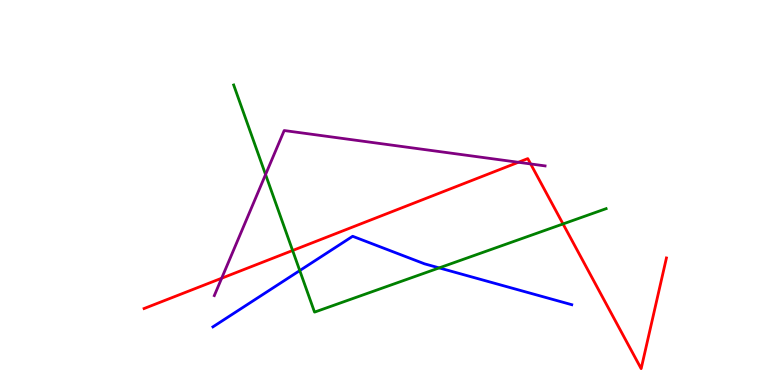[{'lines': ['blue', 'red'], 'intersections': []}, {'lines': ['green', 'red'], 'intersections': [{'x': 3.78, 'y': 3.49}, {'x': 7.27, 'y': 4.18}]}, {'lines': ['purple', 'red'], 'intersections': [{'x': 2.86, 'y': 2.77}, {'x': 6.69, 'y': 5.78}, {'x': 6.85, 'y': 5.74}]}, {'lines': ['blue', 'green'], 'intersections': [{'x': 3.87, 'y': 2.97}, {'x': 5.67, 'y': 3.04}]}, {'lines': ['blue', 'purple'], 'intersections': []}, {'lines': ['green', 'purple'], 'intersections': [{'x': 3.43, 'y': 5.47}]}]